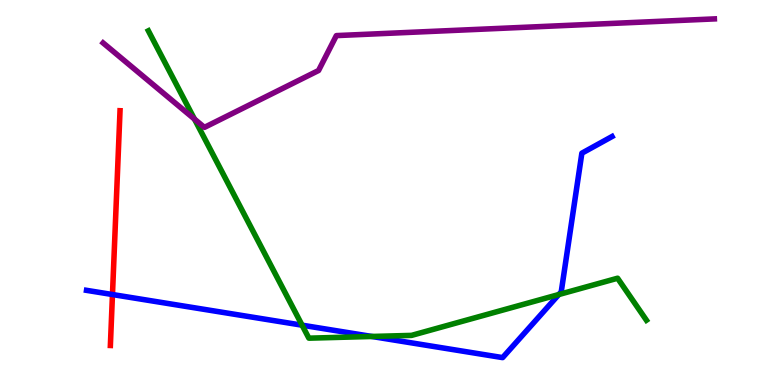[{'lines': ['blue', 'red'], 'intersections': [{'x': 1.45, 'y': 2.35}]}, {'lines': ['green', 'red'], 'intersections': []}, {'lines': ['purple', 'red'], 'intersections': []}, {'lines': ['blue', 'green'], 'intersections': [{'x': 3.9, 'y': 1.55}, {'x': 4.8, 'y': 1.26}, {'x': 7.21, 'y': 2.35}]}, {'lines': ['blue', 'purple'], 'intersections': []}, {'lines': ['green', 'purple'], 'intersections': [{'x': 2.51, 'y': 6.91}]}]